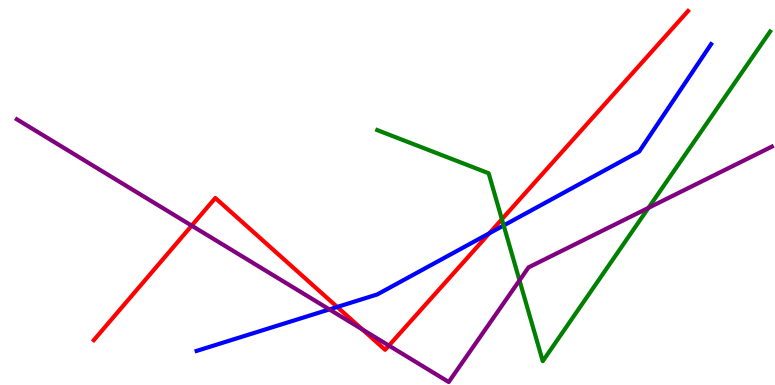[{'lines': ['blue', 'red'], 'intersections': [{'x': 4.35, 'y': 2.03}, {'x': 6.31, 'y': 3.94}]}, {'lines': ['green', 'red'], 'intersections': [{'x': 6.48, 'y': 4.31}]}, {'lines': ['purple', 'red'], 'intersections': [{'x': 2.47, 'y': 4.14}, {'x': 4.68, 'y': 1.44}, {'x': 5.02, 'y': 1.02}]}, {'lines': ['blue', 'green'], 'intersections': [{'x': 6.5, 'y': 4.14}]}, {'lines': ['blue', 'purple'], 'intersections': [{'x': 4.25, 'y': 1.96}]}, {'lines': ['green', 'purple'], 'intersections': [{'x': 6.7, 'y': 2.72}, {'x': 8.37, 'y': 4.6}]}]